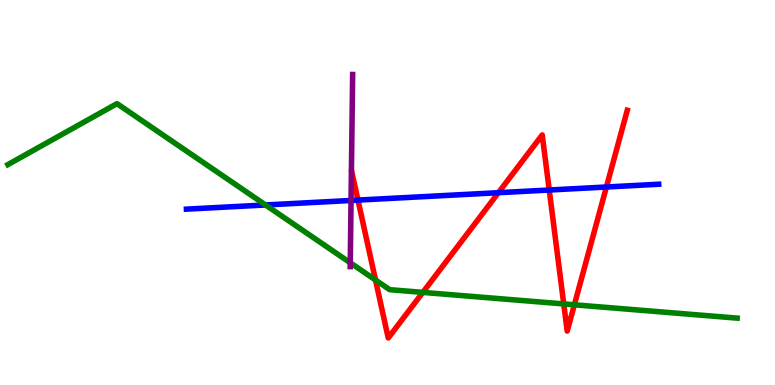[{'lines': ['blue', 'red'], 'intersections': [{'x': 4.62, 'y': 4.8}, {'x': 6.43, 'y': 4.99}, {'x': 7.09, 'y': 5.06}, {'x': 7.82, 'y': 5.14}]}, {'lines': ['green', 'red'], 'intersections': [{'x': 4.85, 'y': 2.73}, {'x': 5.46, 'y': 2.41}, {'x': 7.27, 'y': 2.11}, {'x': 7.41, 'y': 2.08}]}, {'lines': ['purple', 'red'], 'intersections': []}, {'lines': ['blue', 'green'], 'intersections': [{'x': 3.43, 'y': 4.68}]}, {'lines': ['blue', 'purple'], 'intersections': [{'x': 4.53, 'y': 4.79}]}, {'lines': ['green', 'purple'], 'intersections': [{'x': 4.52, 'y': 3.17}]}]